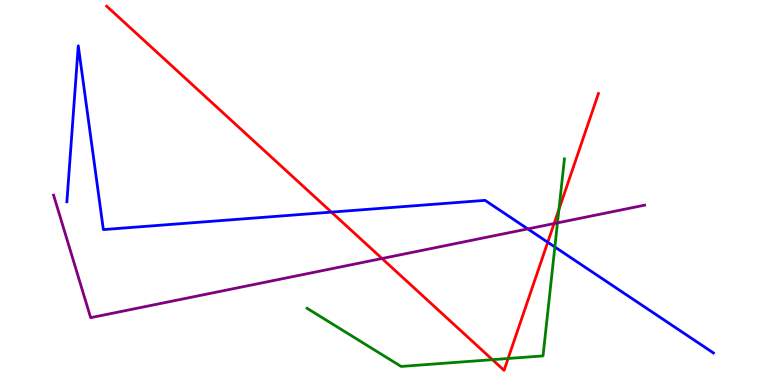[{'lines': ['blue', 'red'], 'intersections': [{'x': 4.28, 'y': 4.49}, {'x': 7.07, 'y': 3.71}]}, {'lines': ['green', 'red'], 'intersections': [{'x': 6.35, 'y': 0.658}, {'x': 6.56, 'y': 0.688}, {'x': 7.21, 'y': 4.56}]}, {'lines': ['purple', 'red'], 'intersections': [{'x': 4.93, 'y': 3.29}, {'x': 7.15, 'y': 4.19}]}, {'lines': ['blue', 'green'], 'intersections': [{'x': 7.16, 'y': 3.58}]}, {'lines': ['blue', 'purple'], 'intersections': [{'x': 6.81, 'y': 4.05}]}, {'lines': ['green', 'purple'], 'intersections': [{'x': 7.19, 'y': 4.21}]}]